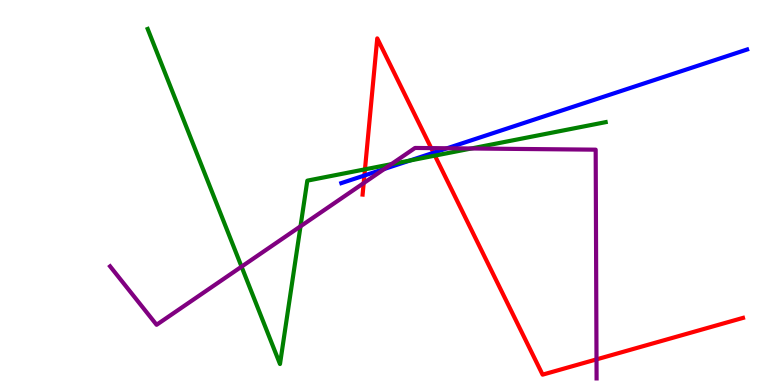[{'lines': ['blue', 'red'], 'intersections': [{'x': 4.7, 'y': 5.44}, {'x': 5.59, 'y': 6.03}]}, {'lines': ['green', 'red'], 'intersections': [{'x': 4.71, 'y': 5.6}, {'x': 5.61, 'y': 5.96}]}, {'lines': ['purple', 'red'], 'intersections': [{'x': 4.69, 'y': 5.24}, {'x': 5.56, 'y': 6.15}, {'x': 7.7, 'y': 0.665}]}, {'lines': ['blue', 'green'], 'intersections': [{'x': 5.29, 'y': 5.83}]}, {'lines': ['blue', 'purple'], 'intersections': [{'x': 4.96, 'y': 5.61}, {'x': 5.77, 'y': 6.15}]}, {'lines': ['green', 'purple'], 'intersections': [{'x': 3.12, 'y': 3.07}, {'x': 3.88, 'y': 4.12}, {'x': 5.05, 'y': 5.74}, {'x': 6.08, 'y': 6.14}]}]